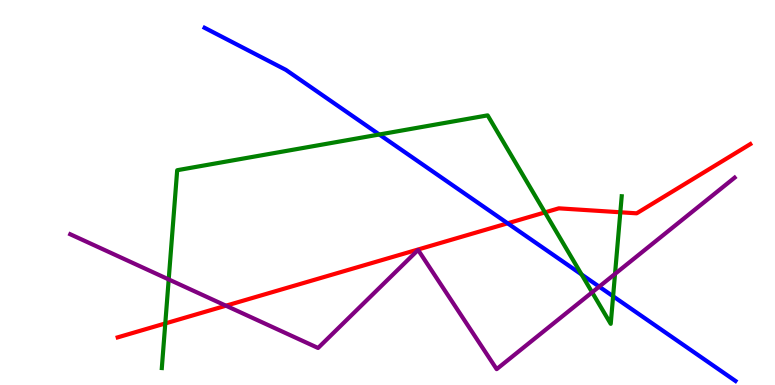[{'lines': ['blue', 'red'], 'intersections': [{'x': 6.55, 'y': 4.2}]}, {'lines': ['green', 'red'], 'intersections': [{'x': 2.13, 'y': 1.6}, {'x': 7.03, 'y': 4.48}, {'x': 8.0, 'y': 4.49}]}, {'lines': ['purple', 'red'], 'intersections': [{'x': 2.92, 'y': 2.06}]}, {'lines': ['blue', 'green'], 'intersections': [{'x': 4.89, 'y': 6.51}, {'x': 7.5, 'y': 2.87}, {'x': 7.91, 'y': 2.3}]}, {'lines': ['blue', 'purple'], 'intersections': [{'x': 7.73, 'y': 2.55}]}, {'lines': ['green', 'purple'], 'intersections': [{'x': 2.18, 'y': 2.74}, {'x': 7.64, 'y': 2.41}, {'x': 7.94, 'y': 2.89}]}]